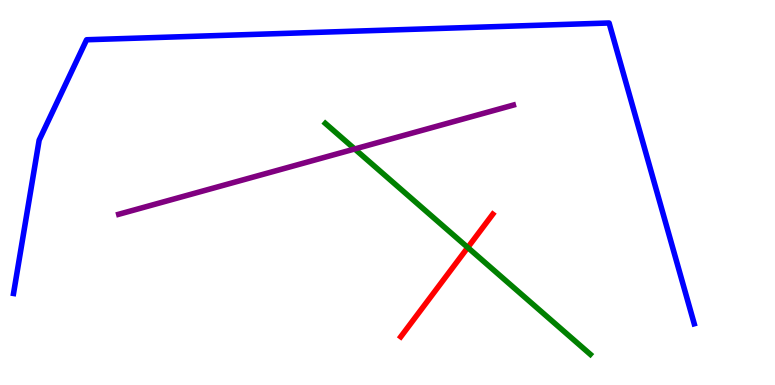[{'lines': ['blue', 'red'], 'intersections': []}, {'lines': ['green', 'red'], 'intersections': [{'x': 6.04, 'y': 3.57}]}, {'lines': ['purple', 'red'], 'intersections': []}, {'lines': ['blue', 'green'], 'intersections': []}, {'lines': ['blue', 'purple'], 'intersections': []}, {'lines': ['green', 'purple'], 'intersections': [{'x': 4.58, 'y': 6.13}]}]